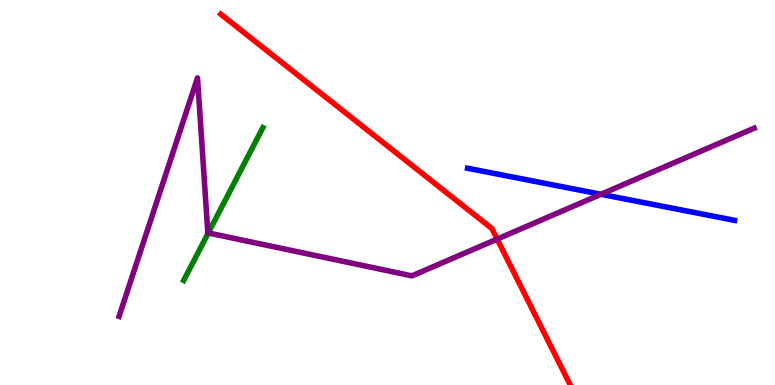[{'lines': ['blue', 'red'], 'intersections': []}, {'lines': ['green', 'red'], 'intersections': []}, {'lines': ['purple', 'red'], 'intersections': [{'x': 6.41, 'y': 3.79}]}, {'lines': ['blue', 'green'], 'intersections': []}, {'lines': ['blue', 'purple'], 'intersections': [{'x': 7.75, 'y': 4.95}]}, {'lines': ['green', 'purple'], 'intersections': [{'x': 2.69, 'y': 3.95}]}]